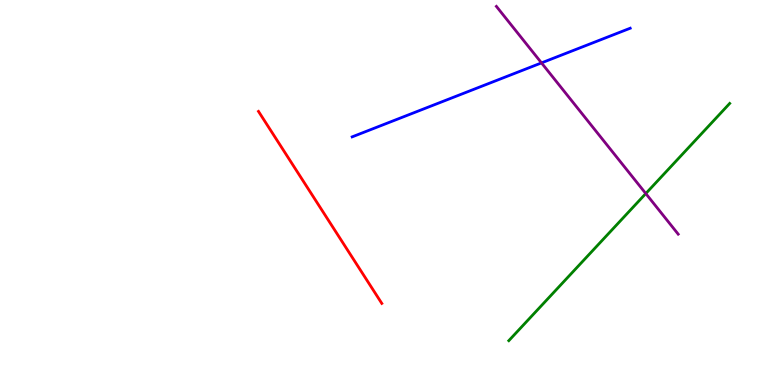[{'lines': ['blue', 'red'], 'intersections': []}, {'lines': ['green', 'red'], 'intersections': []}, {'lines': ['purple', 'red'], 'intersections': []}, {'lines': ['blue', 'green'], 'intersections': []}, {'lines': ['blue', 'purple'], 'intersections': [{'x': 6.99, 'y': 8.37}]}, {'lines': ['green', 'purple'], 'intersections': [{'x': 8.33, 'y': 4.97}]}]